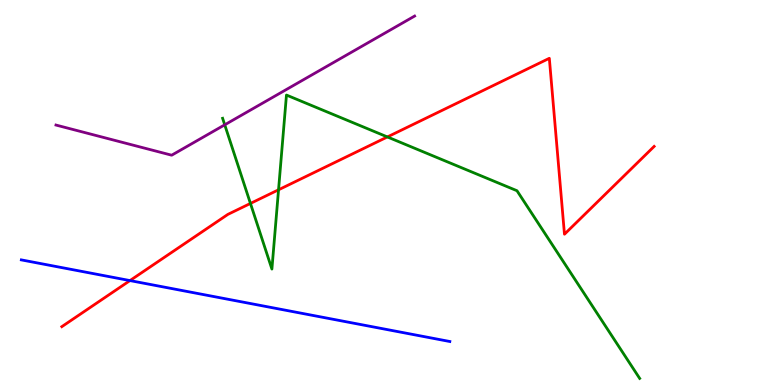[{'lines': ['blue', 'red'], 'intersections': [{'x': 1.68, 'y': 2.71}]}, {'lines': ['green', 'red'], 'intersections': [{'x': 3.23, 'y': 4.72}, {'x': 3.59, 'y': 5.07}, {'x': 5.0, 'y': 6.44}]}, {'lines': ['purple', 'red'], 'intersections': []}, {'lines': ['blue', 'green'], 'intersections': []}, {'lines': ['blue', 'purple'], 'intersections': []}, {'lines': ['green', 'purple'], 'intersections': [{'x': 2.9, 'y': 6.76}]}]